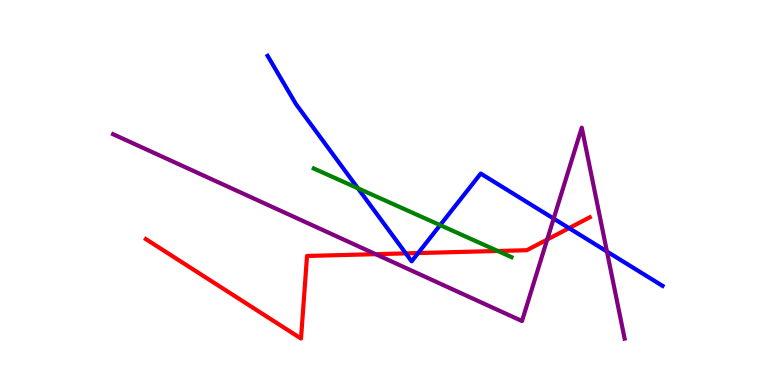[{'lines': ['blue', 'red'], 'intersections': [{'x': 5.24, 'y': 3.42}, {'x': 5.4, 'y': 3.43}, {'x': 7.34, 'y': 4.07}]}, {'lines': ['green', 'red'], 'intersections': [{'x': 6.42, 'y': 3.48}]}, {'lines': ['purple', 'red'], 'intersections': [{'x': 4.85, 'y': 3.4}, {'x': 7.06, 'y': 3.78}]}, {'lines': ['blue', 'green'], 'intersections': [{'x': 4.62, 'y': 5.11}, {'x': 5.68, 'y': 4.15}]}, {'lines': ['blue', 'purple'], 'intersections': [{'x': 7.14, 'y': 4.32}, {'x': 7.83, 'y': 3.47}]}, {'lines': ['green', 'purple'], 'intersections': []}]